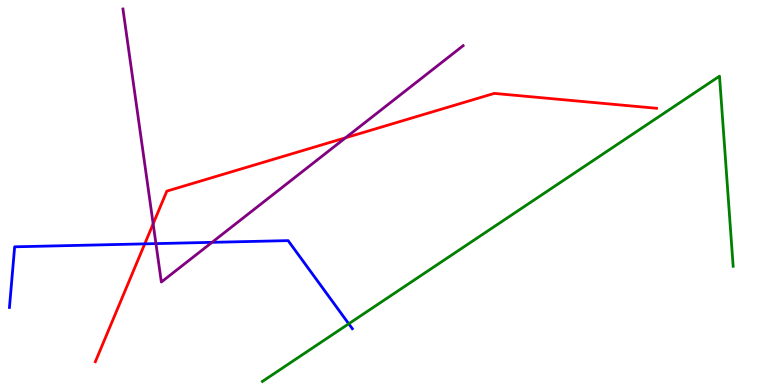[{'lines': ['blue', 'red'], 'intersections': [{'x': 1.87, 'y': 3.67}]}, {'lines': ['green', 'red'], 'intersections': []}, {'lines': ['purple', 'red'], 'intersections': [{'x': 1.98, 'y': 4.19}, {'x': 4.46, 'y': 6.42}]}, {'lines': ['blue', 'green'], 'intersections': [{'x': 4.5, 'y': 1.59}]}, {'lines': ['blue', 'purple'], 'intersections': [{'x': 2.01, 'y': 3.67}, {'x': 2.74, 'y': 3.71}]}, {'lines': ['green', 'purple'], 'intersections': []}]